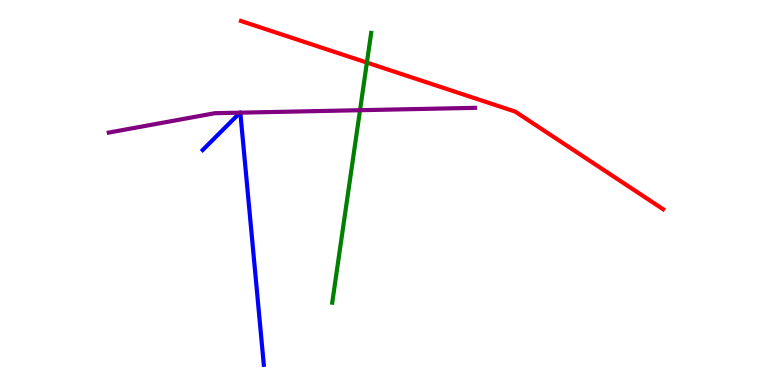[{'lines': ['blue', 'red'], 'intersections': []}, {'lines': ['green', 'red'], 'intersections': [{'x': 4.73, 'y': 8.37}]}, {'lines': ['purple', 'red'], 'intersections': []}, {'lines': ['blue', 'green'], 'intersections': []}, {'lines': ['blue', 'purple'], 'intersections': [{'x': 3.1, 'y': 7.07}, {'x': 3.1, 'y': 7.07}]}, {'lines': ['green', 'purple'], 'intersections': [{'x': 4.65, 'y': 7.14}]}]